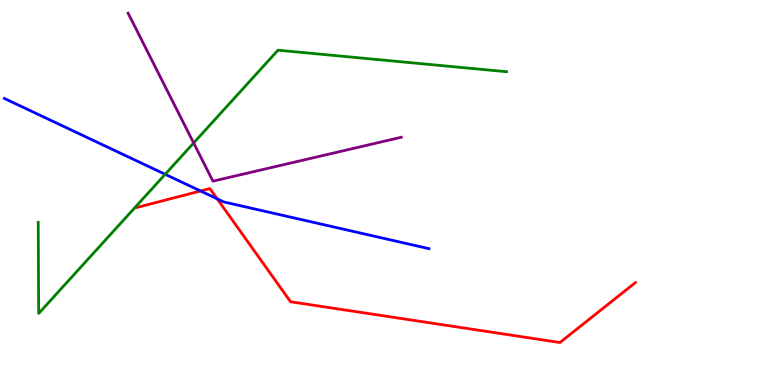[{'lines': ['blue', 'red'], 'intersections': [{'x': 2.59, 'y': 5.04}, {'x': 2.8, 'y': 4.84}]}, {'lines': ['green', 'red'], 'intersections': []}, {'lines': ['purple', 'red'], 'intersections': []}, {'lines': ['blue', 'green'], 'intersections': [{'x': 2.13, 'y': 5.47}]}, {'lines': ['blue', 'purple'], 'intersections': []}, {'lines': ['green', 'purple'], 'intersections': [{'x': 2.5, 'y': 6.29}]}]